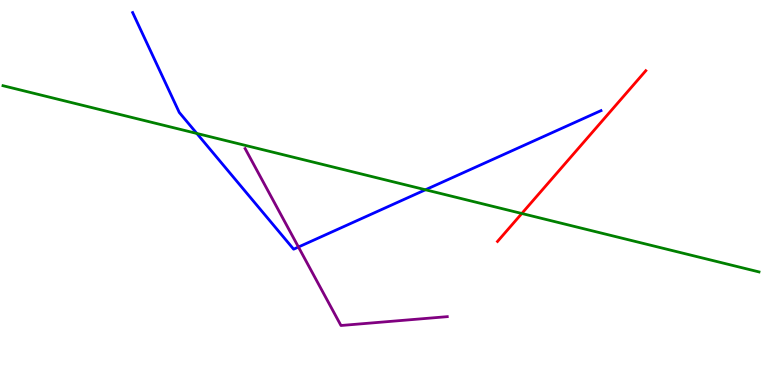[{'lines': ['blue', 'red'], 'intersections': []}, {'lines': ['green', 'red'], 'intersections': [{'x': 6.73, 'y': 4.45}]}, {'lines': ['purple', 'red'], 'intersections': []}, {'lines': ['blue', 'green'], 'intersections': [{'x': 2.54, 'y': 6.53}, {'x': 5.49, 'y': 5.07}]}, {'lines': ['blue', 'purple'], 'intersections': [{'x': 3.85, 'y': 3.58}]}, {'lines': ['green', 'purple'], 'intersections': []}]